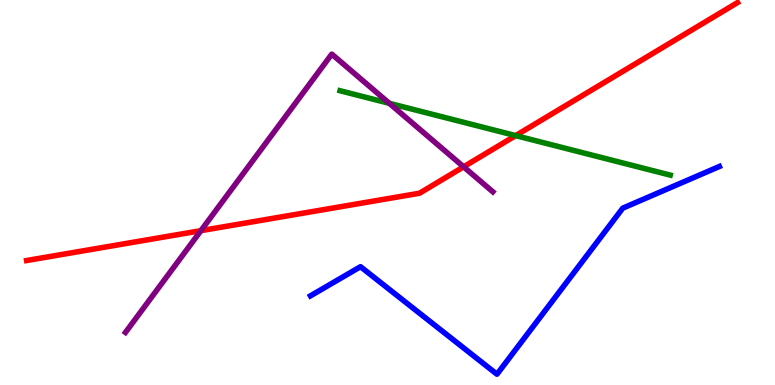[{'lines': ['blue', 'red'], 'intersections': []}, {'lines': ['green', 'red'], 'intersections': [{'x': 6.65, 'y': 6.48}]}, {'lines': ['purple', 'red'], 'intersections': [{'x': 2.59, 'y': 4.01}, {'x': 5.98, 'y': 5.67}]}, {'lines': ['blue', 'green'], 'intersections': []}, {'lines': ['blue', 'purple'], 'intersections': []}, {'lines': ['green', 'purple'], 'intersections': [{'x': 5.02, 'y': 7.32}]}]